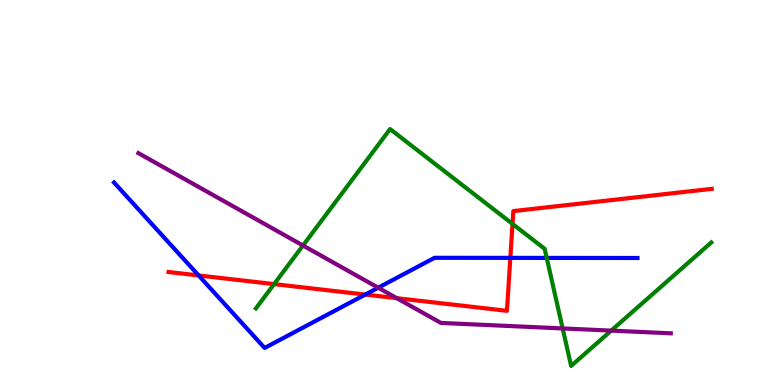[{'lines': ['blue', 'red'], 'intersections': [{'x': 2.56, 'y': 2.85}, {'x': 4.71, 'y': 2.35}, {'x': 6.58, 'y': 3.3}]}, {'lines': ['green', 'red'], 'intersections': [{'x': 3.54, 'y': 2.62}, {'x': 6.61, 'y': 4.18}]}, {'lines': ['purple', 'red'], 'intersections': [{'x': 5.12, 'y': 2.25}]}, {'lines': ['blue', 'green'], 'intersections': [{'x': 7.05, 'y': 3.3}]}, {'lines': ['blue', 'purple'], 'intersections': [{'x': 4.88, 'y': 2.53}]}, {'lines': ['green', 'purple'], 'intersections': [{'x': 3.91, 'y': 3.62}, {'x': 7.26, 'y': 1.47}, {'x': 7.89, 'y': 1.41}]}]